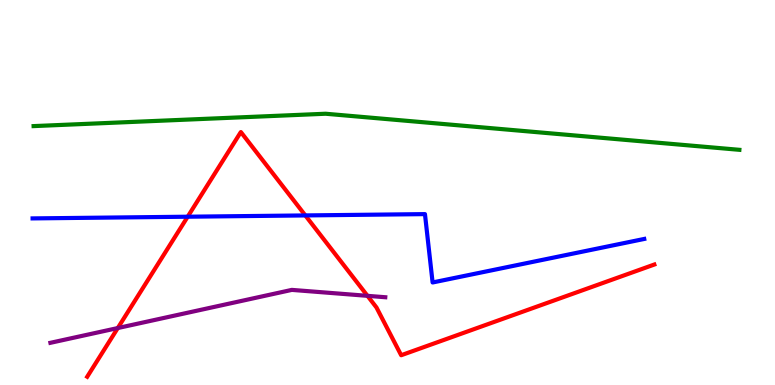[{'lines': ['blue', 'red'], 'intersections': [{'x': 2.42, 'y': 4.37}, {'x': 3.94, 'y': 4.4}]}, {'lines': ['green', 'red'], 'intersections': []}, {'lines': ['purple', 'red'], 'intersections': [{'x': 1.52, 'y': 1.48}, {'x': 4.74, 'y': 2.32}]}, {'lines': ['blue', 'green'], 'intersections': []}, {'lines': ['blue', 'purple'], 'intersections': []}, {'lines': ['green', 'purple'], 'intersections': []}]